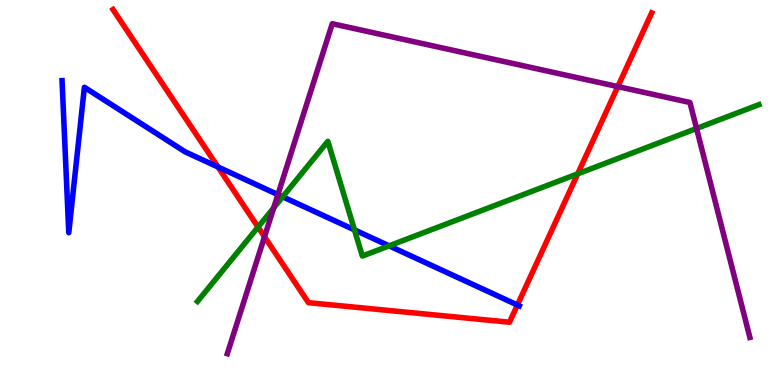[{'lines': ['blue', 'red'], 'intersections': [{'x': 2.81, 'y': 5.66}, {'x': 6.68, 'y': 2.08}]}, {'lines': ['green', 'red'], 'intersections': [{'x': 3.33, 'y': 4.1}, {'x': 7.45, 'y': 5.48}]}, {'lines': ['purple', 'red'], 'intersections': [{'x': 3.41, 'y': 3.85}, {'x': 7.97, 'y': 7.75}]}, {'lines': ['blue', 'green'], 'intersections': [{'x': 3.65, 'y': 4.89}, {'x': 4.57, 'y': 4.03}, {'x': 5.02, 'y': 3.61}]}, {'lines': ['blue', 'purple'], 'intersections': [{'x': 3.59, 'y': 4.95}]}, {'lines': ['green', 'purple'], 'intersections': [{'x': 3.53, 'y': 4.6}, {'x': 8.99, 'y': 6.66}]}]